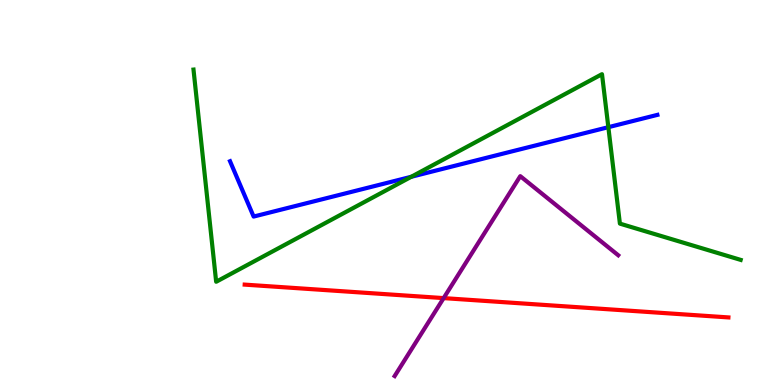[{'lines': ['blue', 'red'], 'intersections': []}, {'lines': ['green', 'red'], 'intersections': []}, {'lines': ['purple', 'red'], 'intersections': [{'x': 5.72, 'y': 2.26}]}, {'lines': ['blue', 'green'], 'intersections': [{'x': 5.31, 'y': 5.41}, {'x': 7.85, 'y': 6.7}]}, {'lines': ['blue', 'purple'], 'intersections': []}, {'lines': ['green', 'purple'], 'intersections': []}]